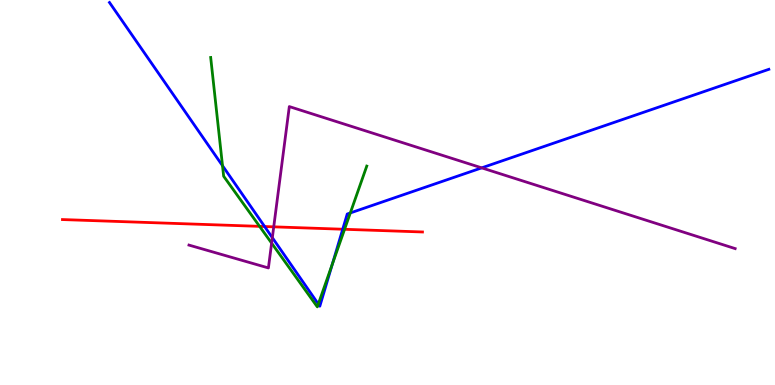[{'lines': ['blue', 'red'], 'intersections': [{'x': 3.41, 'y': 4.12}, {'x': 4.42, 'y': 4.05}]}, {'lines': ['green', 'red'], 'intersections': [{'x': 3.35, 'y': 4.12}, {'x': 4.45, 'y': 4.04}]}, {'lines': ['purple', 'red'], 'intersections': [{'x': 3.53, 'y': 4.11}]}, {'lines': ['blue', 'green'], 'intersections': [{'x': 2.87, 'y': 5.7}, {'x': 4.11, 'y': 2.1}, {'x': 4.29, 'y': 3.14}, {'x': 4.52, 'y': 4.47}]}, {'lines': ['blue', 'purple'], 'intersections': [{'x': 3.51, 'y': 3.83}, {'x': 6.22, 'y': 5.64}]}, {'lines': ['green', 'purple'], 'intersections': [{'x': 3.5, 'y': 3.68}]}]